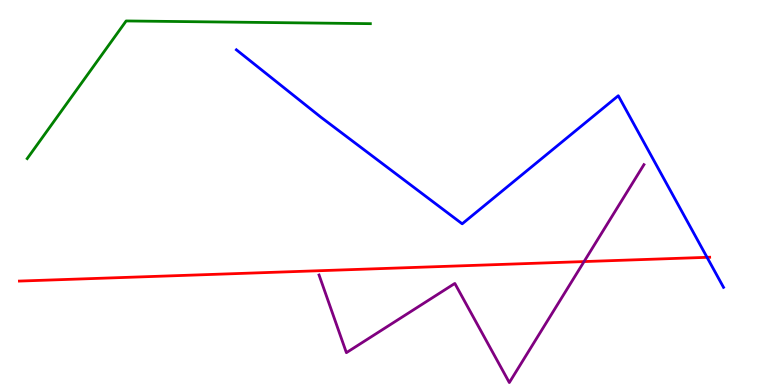[{'lines': ['blue', 'red'], 'intersections': [{'x': 9.12, 'y': 3.32}]}, {'lines': ['green', 'red'], 'intersections': []}, {'lines': ['purple', 'red'], 'intersections': [{'x': 7.54, 'y': 3.21}]}, {'lines': ['blue', 'green'], 'intersections': []}, {'lines': ['blue', 'purple'], 'intersections': []}, {'lines': ['green', 'purple'], 'intersections': []}]